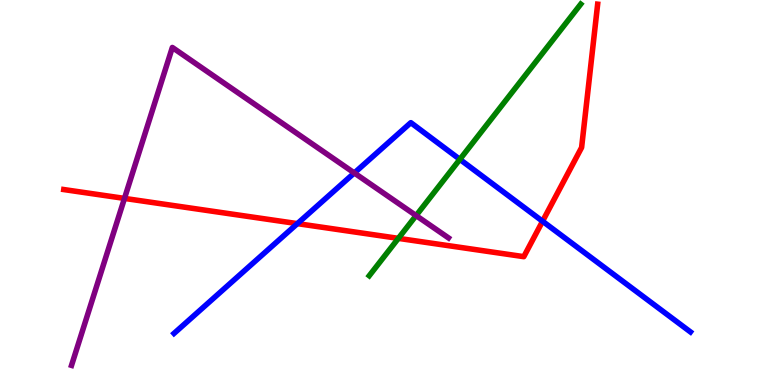[{'lines': ['blue', 'red'], 'intersections': [{'x': 3.84, 'y': 4.19}, {'x': 7.0, 'y': 4.25}]}, {'lines': ['green', 'red'], 'intersections': [{'x': 5.14, 'y': 3.81}]}, {'lines': ['purple', 'red'], 'intersections': [{'x': 1.61, 'y': 4.85}]}, {'lines': ['blue', 'green'], 'intersections': [{'x': 5.93, 'y': 5.86}]}, {'lines': ['blue', 'purple'], 'intersections': [{'x': 4.57, 'y': 5.51}]}, {'lines': ['green', 'purple'], 'intersections': [{'x': 5.37, 'y': 4.4}]}]